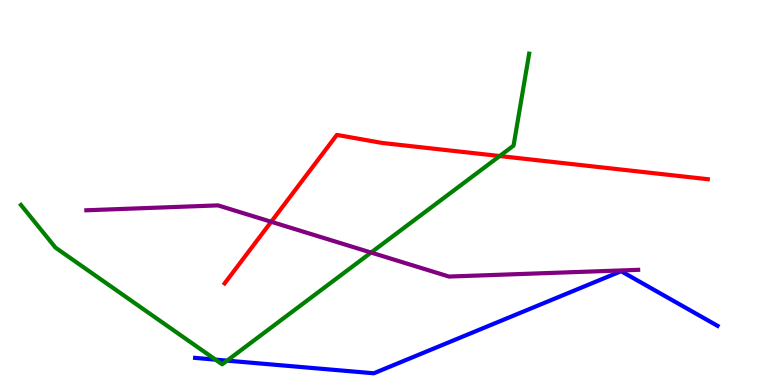[{'lines': ['blue', 'red'], 'intersections': []}, {'lines': ['green', 'red'], 'intersections': [{'x': 6.45, 'y': 5.95}]}, {'lines': ['purple', 'red'], 'intersections': [{'x': 3.5, 'y': 4.24}]}, {'lines': ['blue', 'green'], 'intersections': [{'x': 2.78, 'y': 0.659}, {'x': 2.93, 'y': 0.633}]}, {'lines': ['blue', 'purple'], 'intersections': []}, {'lines': ['green', 'purple'], 'intersections': [{'x': 4.79, 'y': 3.44}]}]